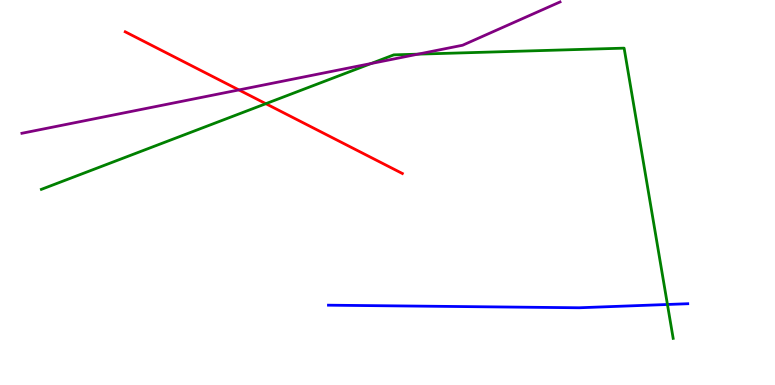[{'lines': ['blue', 'red'], 'intersections': []}, {'lines': ['green', 'red'], 'intersections': [{'x': 3.43, 'y': 7.31}]}, {'lines': ['purple', 'red'], 'intersections': [{'x': 3.08, 'y': 7.66}]}, {'lines': ['blue', 'green'], 'intersections': [{'x': 8.61, 'y': 2.09}]}, {'lines': ['blue', 'purple'], 'intersections': []}, {'lines': ['green', 'purple'], 'intersections': [{'x': 4.79, 'y': 8.35}, {'x': 5.39, 'y': 8.59}]}]